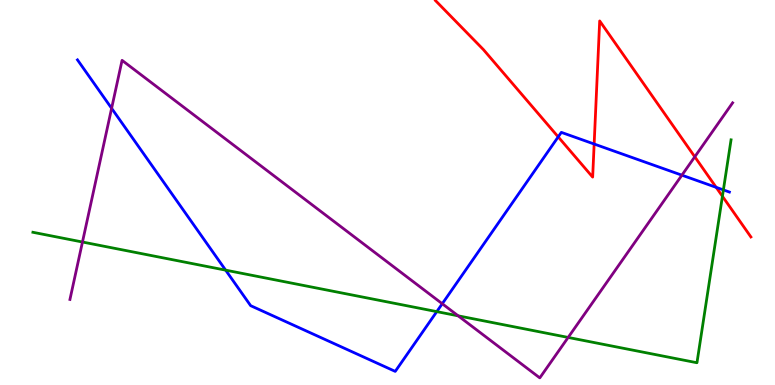[{'lines': ['blue', 'red'], 'intersections': [{'x': 7.2, 'y': 6.44}, {'x': 7.67, 'y': 6.26}, {'x': 9.24, 'y': 5.13}]}, {'lines': ['green', 'red'], 'intersections': [{'x': 9.32, 'y': 4.9}]}, {'lines': ['purple', 'red'], 'intersections': [{'x': 8.96, 'y': 5.93}]}, {'lines': ['blue', 'green'], 'intersections': [{'x': 2.91, 'y': 2.98}, {'x': 5.64, 'y': 1.91}, {'x': 9.33, 'y': 5.07}]}, {'lines': ['blue', 'purple'], 'intersections': [{'x': 1.44, 'y': 7.19}, {'x': 5.71, 'y': 2.11}, {'x': 8.8, 'y': 5.45}]}, {'lines': ['green', 'purple'], 'intersections': [{'x': 1.06, 'y': 3.71}, {'x': 5.91, 'y': 1.8}, {'x': 7.33, 'y': 1.24}]}]